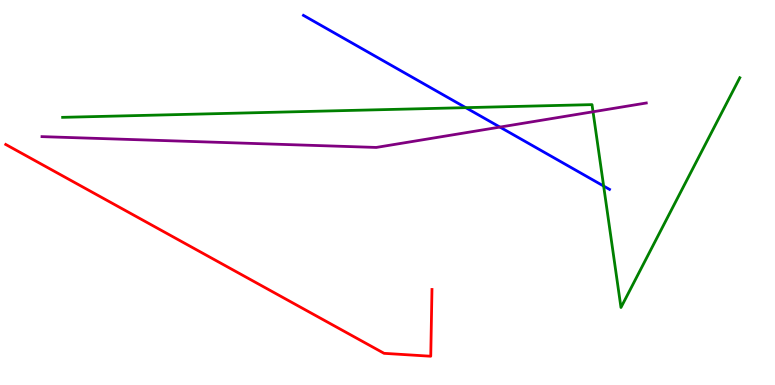[{'lines': ['blue', 'red'], 'intersections': []}, {'lines': ['green', 'red'], 'intersections': []}, {'lines': ['purple', 'red'], 'intersections': []}, {'lines': ['blue', 'green'], 'intersections': [{'x': 6.01, 'y': 7.2}, {'x': 7.79, 'y': 5.17}]}, {'lines': ['blue', 'purple'], 'intersections': [{'x': 6.45, 'y': 6.7}]}, {'lines': ['green', 'purple'], 'intersections': [{'x': 7.65, 'y': 7.1}]}]